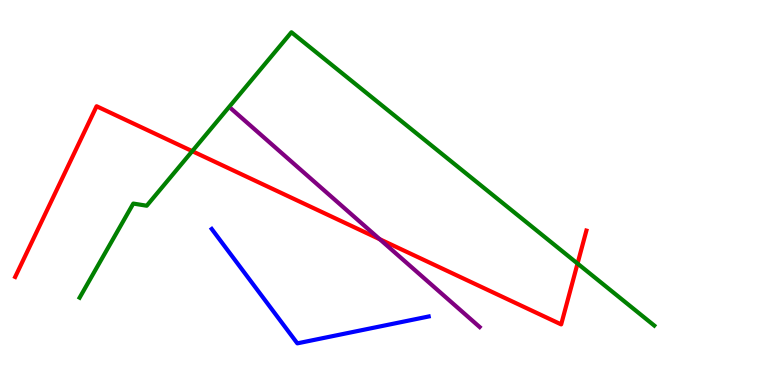[{'lines': ['blue', 'red'], 'intersections': []}, {'lines': ['green', 'red'], 'intersections': [{'x': 2.48, 'y': 6.07}, {'x': 7.45, 'y': 3.15}]}, {'lines': ['purple', 'red'], 'intersections': [{'x': 4.9, 'y': 3.79}]}, {'lines': ['blue', 'green'], 'intersections': []}, {'lines': ['blue', 'purple'], 'intersections': []}, {'lines': ['green', 'purple'], 'intersections': []}]